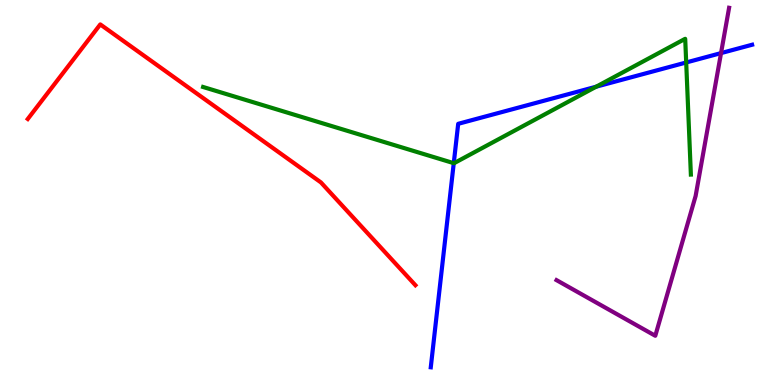[{'lines': ['blue', 'red'], 'intersections': []}, {'lines': ['green', 'red'], 'intersections': []}, {'lines': ['purple', 'red'], 'intersections': []}, {'lines': ['blue', 'green'], 'intersections': [{'x': 5.85, 'y': 5.76}, {'x': 7.69, 'y': 7.75}, {'x': 8.85, 'y': 8.38}]}, {'lines': ['blue', 'purple'], 'intersections': [{'x': 9.3, 'y': 8.62}]}, {'lines': ['green', 'purple'], 'intersections': []}]